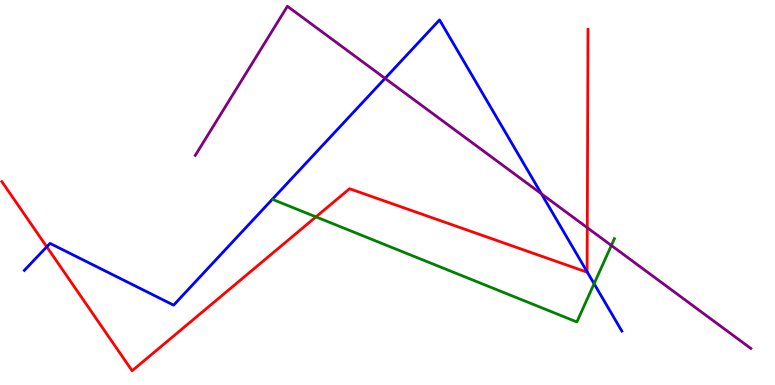[{'lines': ['blue', 'red'], 'intersections': [{'x': 0.604, 'y': 3.59}, {'x': 7.58, 'y': 2.94}]}, {'lines': ['green', 'red'], 'intersections': [{'x': 4.08, 'y': 4.37}]}, {'lines': ['purple', 'red'], 'intersections': [{'x': 7.58, 'y': 4.09}]}, {'lines': ['blue', 'green'], 'intersections': [{'x': 7.67, 'y': 2.63}]}, {'lines': ['blue', 'purple'], 'intersections': [{'x': 4.97, 'y': 7.96}, {'x': 6.99, 'y': 4.97}]}, {'lines': ['green', 'purple'], 'intersections': [{'x': 7.89, 'y': 3.62}]}]